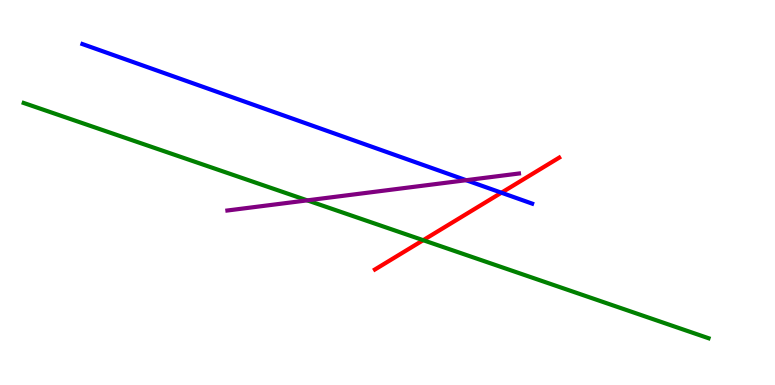[{'lines': ['blue', 'red'], 'intersections': [{'x': 6.47, 'y': 4.99}]}, {'lines': ['green', 'red'], 'intersections': [{'x': 5.46, 'y': 3.76}]}, {'lines': ['purple', 'red'], 'intersections': []}, {'lines': ['blue', 'green'], 'intersections': []}, {'lines': ['blue', 'purple'], 'intersections': [{'x': 6.01, 'y': 5.32}]}, {'lines': ['green', 'purple'], 'intersections': [{'x': 3.96, 'y': 4.8}]}]